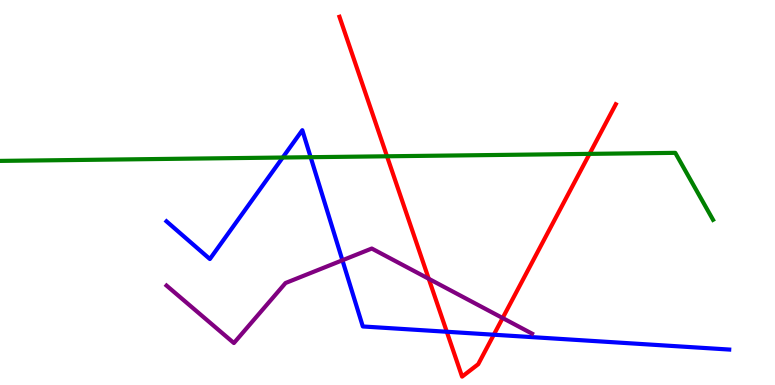[{'lines': ['blue', 'red'], 'intersections': [{'x': 5.77, 'y': 1.38}, {'x': 6.37, 'y': 1.31}]}, {'lines': ['green', 'red'], 'intersections': [{'x': 4.99, 'y': 5.94}, {'x': 7.61, 'y': 6.0}]}, {'lines': ['purple', 'red'], 'intersections': [{'x': 5.53, 'y': 2.76}, {'x': 6.49, 'y': 1.74}]}, {'lines': ['blue', 'green'], 'intersections': [{'x': 3.65, 'y': 5.91}, {'x': 4.01, 'y': 5.92}]}, {'lines': ['blue', 'purple'], 'intersections': [{'x': 4.42, 'y': 3.24}]}, {'lines': ['green', 'purple'], 'intersections': []}]